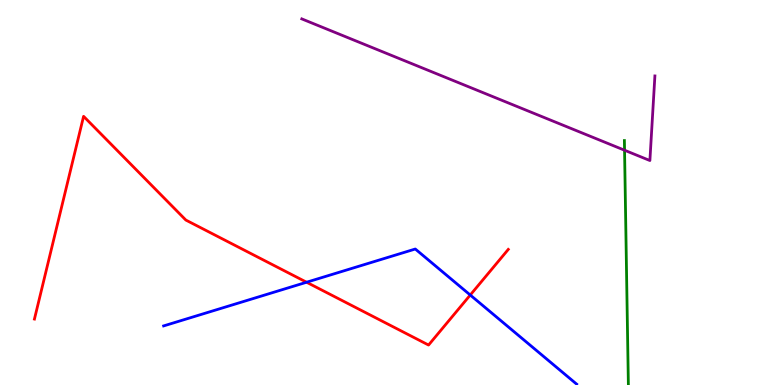[{'lines': ['blue', 'red'], 'intersections': [{'x': 3.96, 'y': 2.67}, {'x': 6.07, 'y': 2.34}]}, {'lines': ['green', 'red'], 'intersections': []}, {'lines': ['purple', 'red'], 'intersections': []}, {'lines': ['blue', 'green'], 'intersections': []}, {'lines': ['blue', 'purple'], 'intersections': []}, {'lines': ['green', 'purple'], 'intersections': [{'x': 8.06, 'y': 6.1}]}]